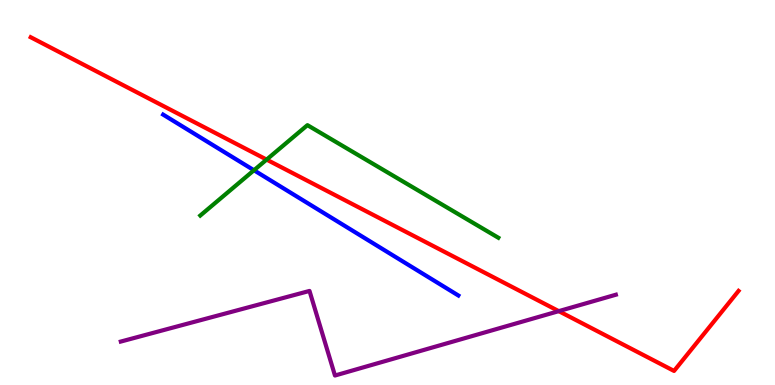[{'lines': ['blue', 'red'], 'intersections': []}, {'lines': ['green', 'red'], 'intersections': [{'x': 3.44, 'y': 5.85}]}, {'lines': ['purple', 'red'], 'intersections': [{'x': 7.21, 'y': 1.92}]}, {'lines': ['blue', 'green'], 'intersections': [{'x': 3.28, 'y': 5.58}]}, {'lines': ['blue', 'purple'], 'intersections': []}, {'lines': ['green', 'purple'], 'intersections': []}]